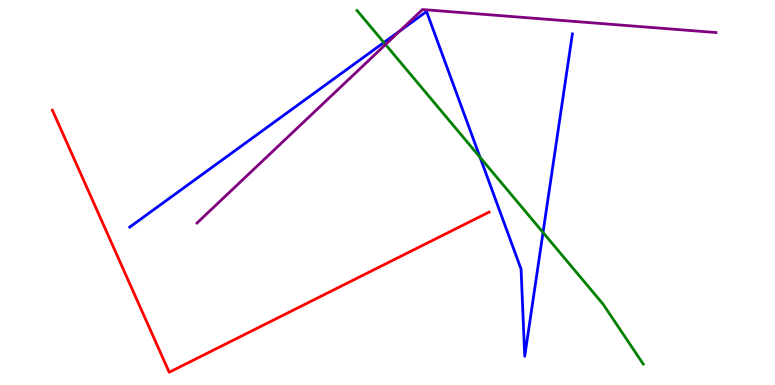[{'lines': ['blue', 'red'], 'intersections': []}, {'lines': ['green', 'red'], 'intersections': []}, {'lines': ['purple', 'red'], 'intersections': []}, {'lines': ['blue', 'green'], 'intersections': [{'x': 4.95, 'y': 8.9}, {'x': 6.19, 'y': 5.91}, {'x': 7.01, 'y': 3.96}]}, {'lines': ['blue', 'purple'], 'intersections': [{'x': 5.16, 'y': 9.2}]}, {'lines': ['green', 'purple'], 'intersections': [{'x': 4.97, 'y': 8.84}]}]